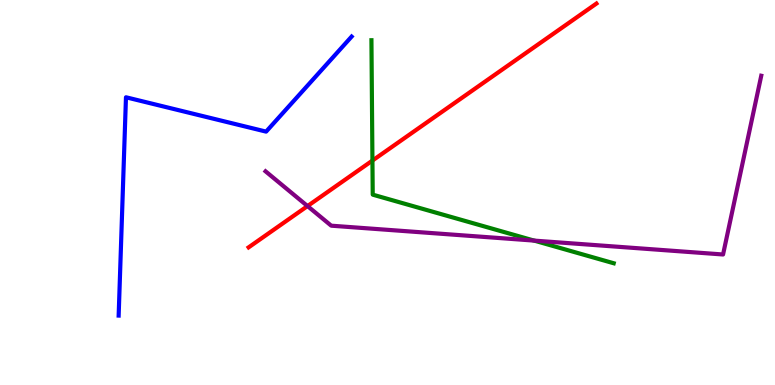[{'lines': ['blue', 'red'], 'intersections': []}, {'lines': ['green', 'red'], 'intersections': [{'x': 4.81, 'y': 5.83}]}, {'lines': ['purple', 'red'], 'intersections': [{'x': 3.97, 'y': 4.65}]}, {'lines': ['blue', 'green'], 'intersections': []}, {'lines': ['blue', 'purple'], 'intersections': []}, {'lines': ['green', 'purple'], 'intersections': [{'x': 6.89, 'y': 3.75}]}]